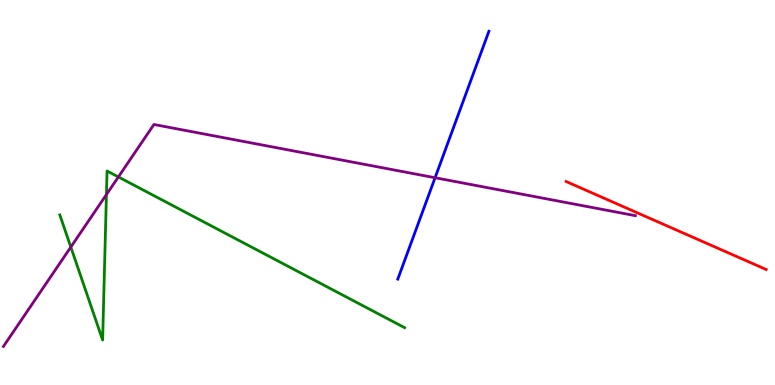[{'lines': ['blue', 'red'], 'intersections': []}, {'lines': ['green', 'red'], 'intersections': []}, {'lines': ['purple', 'red'], 'intersections': []}, {'lines': ['blue', 'green'], 'intersections': []}, {'lines': ['blue', 'purple'], 'intersections': [{'x': 5.61, 'y': 5.38}]}, {'lines': ['green', 'purple'], 'intersections': [{'x': 0.914, 'y': 3.58}, {'x': 1.37, 'y': 4.95}, {'x': 1.53, 'y': 5.4}]}]